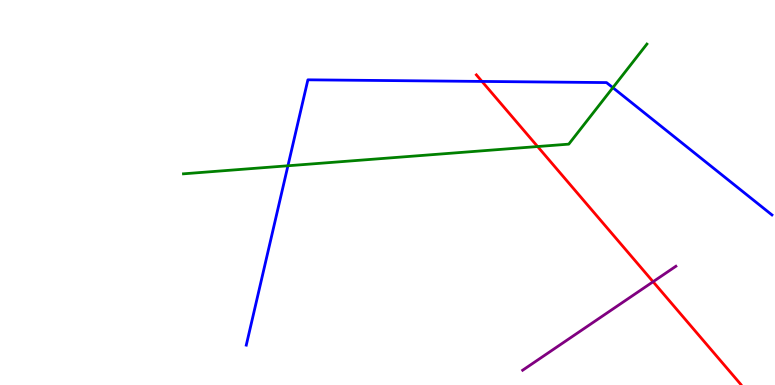[{'lines': ['blue', 'red'], 'intersections': [{'x': 6.22, 'y': 7.88}]}, {'lines': ['green', 'red'], 'intersections': [{'x': 6.94, 'y': 6.19}]}, {'lines': ['purple', 'red'], 'intersections': [{'x': 8.43, 'y': 2.68}]}, {'lines': ['blue', 'green'], 'intersections': [{'x': 3.72, 'y': 5.69}, {'x': 7.91, 'y': 7.72}]}, {'lines': ['blue', 'purple'], 'intersections': []}, {'lines': ['green', 'purple'], 'intersections': []}]